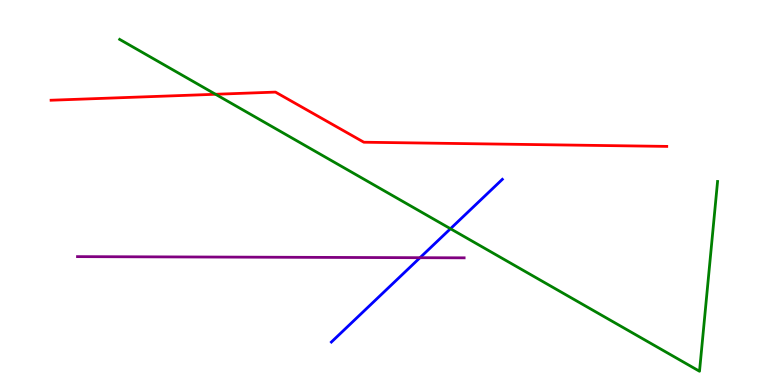[{'lines': ['blue', 'red'], 'intersections': []}, {'lines': ['green', 'red'], 'intersections': [{'x': 2.78, 'y': 7.55}]}, {'lines': ['purple', 'red'], 'intersections': []}, {'lines': ['blue', 'green'], 'intersections': [{'x': 5.81, 'y': 4.06}]}, {'lines': ['blue', 'purple'], 'intersections': [{'x': 5.42, 'y': 3.31}]}, {'lines': ['green', 'purple'], 'intersections': []}]